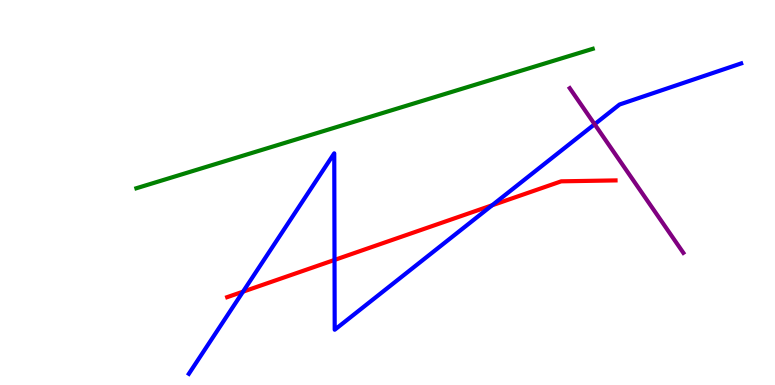[{'lines': ['blue', 'red'], 'intersections': [{'x': 3.14, 'y': 2.42}, {'x': 4.32, 'y': 3.25}, {'x': 6.35, 'y': 4.67}]}, {'lines': ['green', 'red'], 'intersections': []}, {'lines': ['purple', 'red'], 'intersections': []}, {'lines': ['blue', 'green'], 'intersections': []}, {'lines': ['blue', 'purple'], 'intersections': [{'x': 7.67, 'y': 6.77}]}, {'lines': ['green', 'purple'], 'intersections': []}]